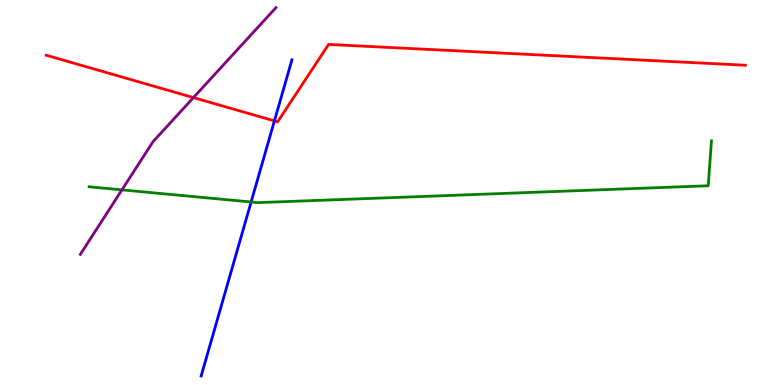[{'lines': ['blue', 'red'], 'intersections': [{'x': 3.54, 'y': 6.86}]}, {'lines': ['green', 'red'], 'intersections': []}, {'lines': ['purple', 'red'], 'intersections': [{'x': 2.5, 'y': 7.47}]}, {'lines': ['blue', 'green'], 'intersections': [{'x': 3.24, 'y': 4.75}]}, {'lines': ['blue', 'purple'], 'intersections': []}, {'lines': ['green', 'purple'], 'intersections': [{'x': 1.57, 'y': 5.07}]}]